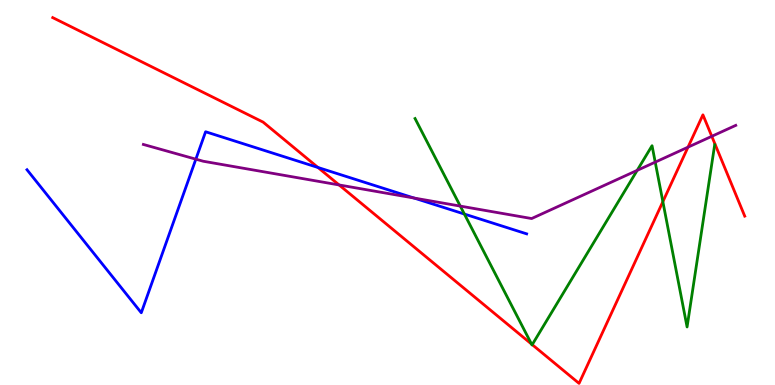[{'lines': ['blue', 'red'], 'intersections': [{'x': 4.1, 'y': 5.65}]}, {'lines': ['green', 'red'], 'intersections': [{'x': 6.86, 'y': 1.06}, {'x': 6.87, 'y': 1.05}, {'x': 8.55, 'y': 4.76}]}, {'lines': ['purple', 'red'], 'intersections': [{'x': 4.38, 'y': 5.2}, {'x': 8.88, 'y': 6.18}, {'x': 9.18, 'y': 6.46}]}, {'lines': ['blue', 'green'], 'intersections': [{'x': 5.99, 'y': 4.44}]}, {'lines': ['blue', 'purple'], 'intersections': [{'x': 2.53, 'y': 5.87}, {'x': 5.34, 'y': 4.86}]}, {'lines': ['green', 'purple'], 'intersections': [{'x': 5.94, 'y': 4.65}, {'x': 8.22, 'y': 5.58}, {'x': 8.45, 'y': 5.79}]}]